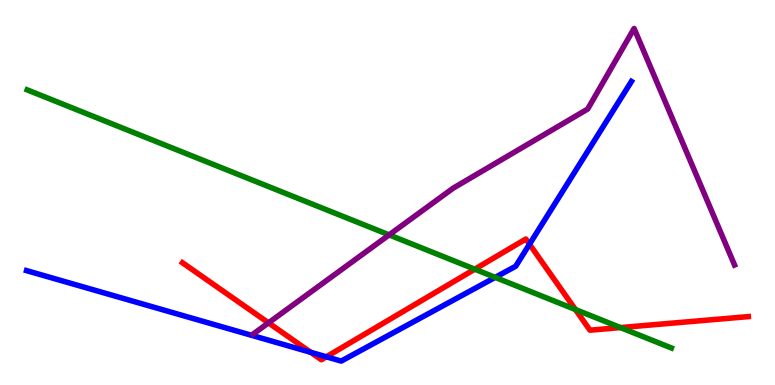[{'lines': ['blue', 'red'], 'intersections': [{'x': 4.01, 'y': 0.849}, {'x': 4.21, 'y': 0.732}, {'x': 6.83, 'y': 3.66}]}, {'lines': ['green', 'red'], 'intersections': [{'x': 6.13, 'y': 3.01}, {'x': 7.42, 'y': 1.96}, {'x': 8.01, 'y': 1.49}]}, {'lines': ['purple', 'red'], 'intersections': [{'x': 3.46, 'y': 1.61}]}, {'lines': ['blue', 'green'], 'intersections': [{'x': 6.39, 'y': 2.8}]}, {'lines': ['blue', 'purple'], 'intersections': []}, {'lines': ['green', 'purple'], 'intersections': [{'x': 5.02, 'y': 3.9}]}]